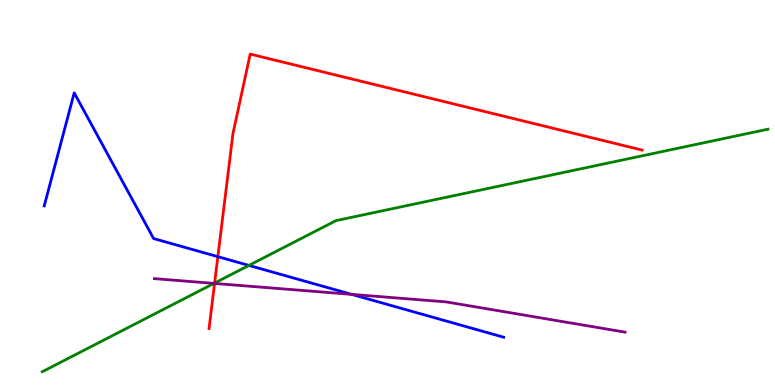[{'lines': ['blue', 'red'], 'intersections': [{'x': 2.81, 'y': 3.33}]}, {'lines': ['green', 'red'], 'intersections': [{'x': 2.77, 'y': 2.65}]}, {'lines': ['purple', 'red'], 'intersections': [{'x': 2.77, 'y': 2.64}]}, {'lines': ['blue', 'green'], 'intersections': [{'x': 3.21, 'y': 3.11}]}, {'lines': ['blue', 'purple'], 'intersections': [{'x': 4.54, 'y': 2.35}]}, {'lines': ['green', 'purple'], 'intersections': [{'x': 2.76, 'y': 2.64}]}]